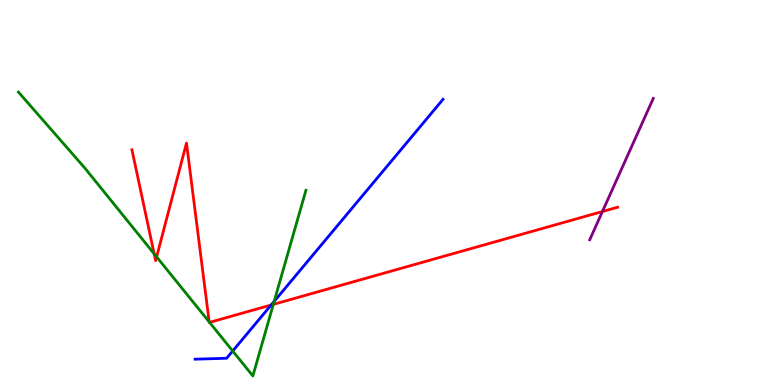[{'lines': ['blue', 'red'], 'intersections': [{'x': 3.5, 'y': 2.08}]}, {'lines': ['green', 'red'], 'intersections': [{'x': 1.99, 'y': 3.41}, {'x': 2.02, 'y': 3.33}, {'x': 2.7, 'y': 1.64}, {'x': 2.7, 'y': 1.63}, {'x': 3.53, 'y': 2.09}]}, {'lines': ['purple', 'red'], 'intersections': [{'x': 7.77, 'y': 4.51}]}, {'lines': ['blue', 'green'], 'intersections': [{'x': 3.0, 'y': 0.883}, {'x': 3.54, 'y': 2.17}]}, {'lines': ['blue', 'purple'], 'intersections': []}, {'lines': ['green', 'purple'], 'intersections': []}]